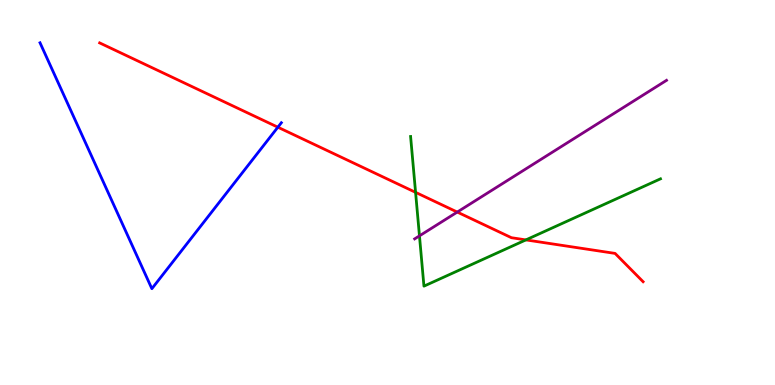[{'lines': ['blue', 'red'], 'intersections': [{'x': 3.59, 'y': 6.7}]}, {'lines': ['green', 'red'], 'intersections': [{'x': 5.36, 'y': 5.0}, {'x': 6.79, 'y': 3.77}]}, {'lines': ['purple', 'red'], 'intersections': [{'x': 5.9, 'y': 4.49}]}, {'lines': ['blue', 'green'], 'intersections': []}, {'lines': ['blue', 'purple'], 'intersections': []}, {'lines': ['green', 'purple'], 'intersections': [{'x': 5.41, 'y': 3.87}]}]